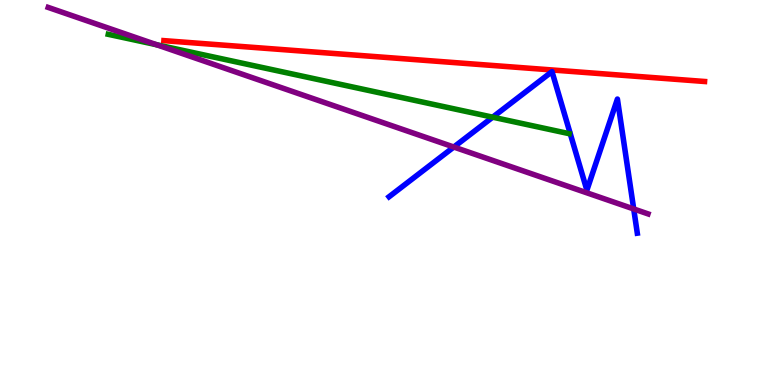[{'lines': ['blue', 'red'], 'intersections': []}, {'lines': ['green', 'red'], 'intersections': []}, {'lines': ['purple', 'red'], 'intersections': []}, {'lines': ['blue', 'green'], 'intersections': [{'x': 6.36, 'y': 6.96}]}, {'lines': ['blue', 'purple'], 'intersections': [{'x': 5.86, 'y': 6.18}, {'x': 8.18, 'y': 4.57}]}, {'lines': ['green', 'purple'], 'intersections': [{'x': 2.02, 'y': 8.84}]}]